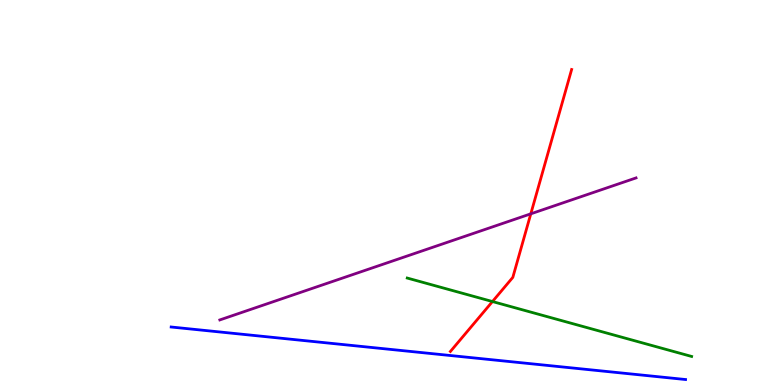[{'lines': ['blue', 'red'], 'intersections': []}, {'lines': ['green', 'red'], 'intersections': [{'x': 6.35, 'y': 2.17}]}, {'lines': ['purple', 'red'], 'intersections': [{'x': 6.85, 'y': 4.45}]}, {'lines': ['blue', 'green'], 'intersections': []}, {'lines': ['blue', 'purple'], 'intersections': []}, {'lines': ['green', 'purple'], 'intersections': []}]